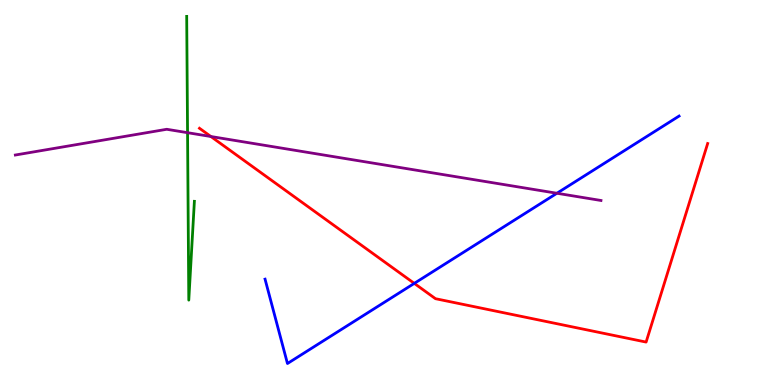[{'lines': ['blue', 'red'], 'intersections': [{'x': 5.35, 'y': 2.64}]}, {'lines': ['green', 'red'], 'intersections': []}, {'lines': ['purple', 'red'], 'intersections': [{'x': 2.72, 'y': 6.45}]}, {'lines': ['blue', 'green'], 'intersections': []}, {'lines': ['blue', 'purple'], 'intersections': [{'x': 7.19, 'y': 4.98}]}, {'lines': ['green', 'purple'], 'intersections': [{'x': 2.42, 'y': 6.55}]}]